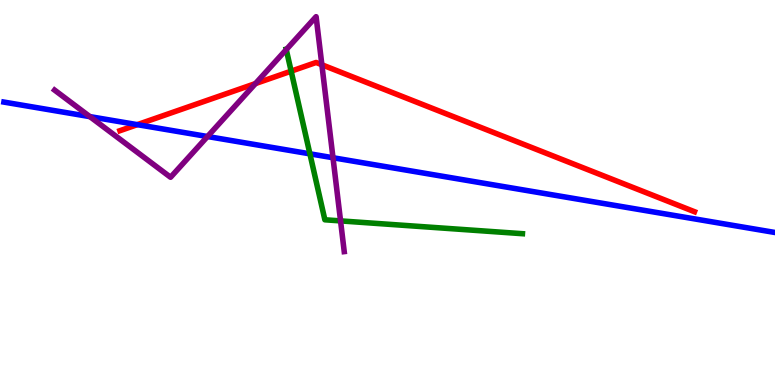[{'lines': ['blue', 'red'], 'intersections': [{'x': 1.77, 'y': 6.76}]}, {'lines': ['green', 'red'], 'intersections': [{'x': 3.76, 'y': 8.15}]}, {'lines': ['purple', 'red'], 'intersections': [{'x': 3.3, 'y': 7.83}, {'x': 4.15, 'y': 8.32}]}, {'lines': ['blue', 'green'], 'intersections': [{'x': 4.0, 'y': 6.0}]}, {'lines': ['blue', 'purple'], 'intersections': [{'x': 1.16, 'y': 6.97}, {'x': 2.68, 'y': 6.45}, {'x': 4.3, 'y': 5.9}]}, {'lines': ['green', 'purple'], 'intersections': [{'x': 3.69, 'y': 8.71}, {'x': 4.39, 'y': 4.26}]}]